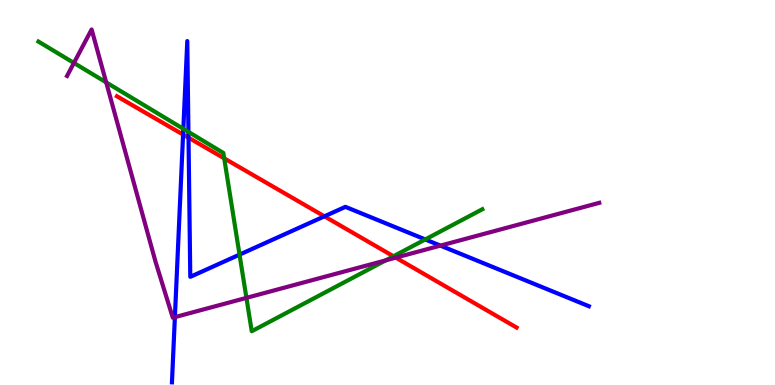[{'lines': ['blue', 'red'], 'intersections': [{'x': 2.36, 'y': 6.51}, {'x': 2.43, 'y': 6.42}, {'x': 4.19, 'y': 4.38}]}, {'lines': ['green', 'red'], 'intersections': [{'x': 2.89, 'y': 5.89}, {'x': 5.08, 'y': 3.34}]}, {'lines': ['purple', 'red'], 'intersections': [{'x': 5.11, 'y': 3.31}]}, {'lines': ['blue', 'green'], 'intersections': [{'x': 2.37, 'y': 6.65}, {'x': 2.43, 'y': 6.57}, {'x': 3.09, 'y': 3.39}, {'x': 5.49, 'y': 3.78}]}, {'lines': ['blue', 'purple'], 'intersections': [{'x': 2.26, 'y': 1.76}, {'x': 5.68, 'y': 3.62}]}, {'lines': ['green', 'purple'], 'intersections': [{'x': 0.954, 'y': 8.37}, {'x': 1.37, 'y': 7.86}, {'x': 3.18, 'y': 2.26}, {'x': 4.98, 'y': 3.24}]}]